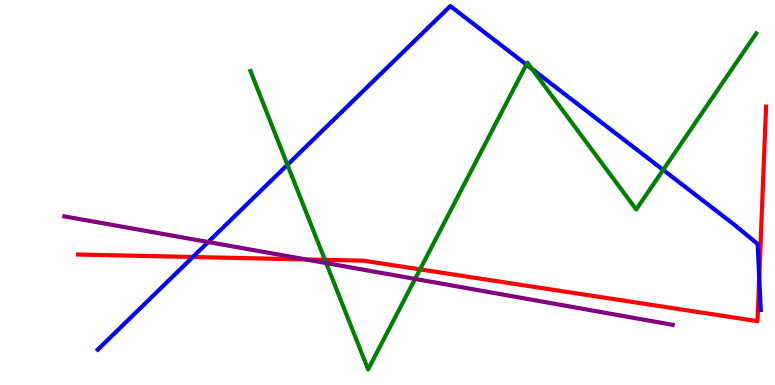[{'lines': ['blue', 'red'], 'intersections': [{'x': 2.49, 'y': 3.32}, {'x': 9.8, 'y': 2.79}]}, {'lines': ['green', 'red'], 'intersections': [{'x': 4.19, 'y': 3.25}, {'x': 5.42, 'y': 3.0}]}, {'lines': ['purple', 'red'], 'intersections': [{'x': 3.95, 'y': 3.26}]}, {'lines': ['blue', 'green'], 'intersections': [{'x': 3.71, 'y': 5.72}, {'x': 6.79, 'y': 8.32}, {'x': 6.86, 'y': 8.21}, {'x': 8.56, 'y': 5.59}]}, {'lines': ['blue', 'purple'], 'intersections': [{'x': 2.69, 'y': 3.71}]}, {'lines': ['green', 'purple'], 'intersections': [{'x': 4.21, 'y': 3.17}, {'x': 5.36, 'y': 2.76}]}]